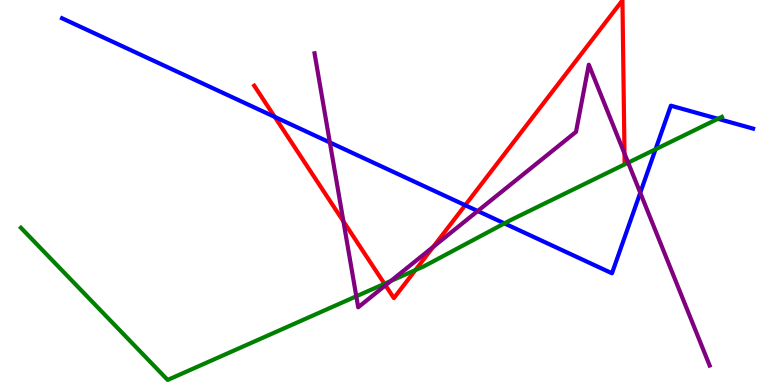[{'lines': ['blue', 'red'], 'intersections': [{'x': 3.55, 'y': 6.96}, {'x': 6.0, 'y': 4.67}]}, {'lines': ['green', 'red'], 'intersections': [{'x': 4.96, 'y': 2.63}, {'x': 5.36, 'y': 2.98}]}, {'lines': ['purple', 'red'], 'intersections': [{'x': 4.43, 'y': 4.25}, {'x': 4.97, 'y': 2.59}, {'x': 5.59, 'y': 3.59}, {'x': 8.06, 'y': 6.01}]}, {'lines': ['blue', 'green'], 'intersections': [{'x': 6.51, 'y': 4.2}, {'x': 8.46, 'y': 6.12}, {'x': 9.26, 'y': 6.91}]}, {'lines': ['blue', 'purple'], 'intersections': [{'x': 4.26, 'y': 6.3}, {'x': 6.16, 'y': 4.52}, {'x': 8.26, 'y': 4.99}]}, {'lines': ['green', 'purple'], 'intersections': [{'x': 4.6, 'y': 2.3}, {'x': 5.04, 'y': 2.7}, {'x': 8.11, 'y': 5.78}]}]